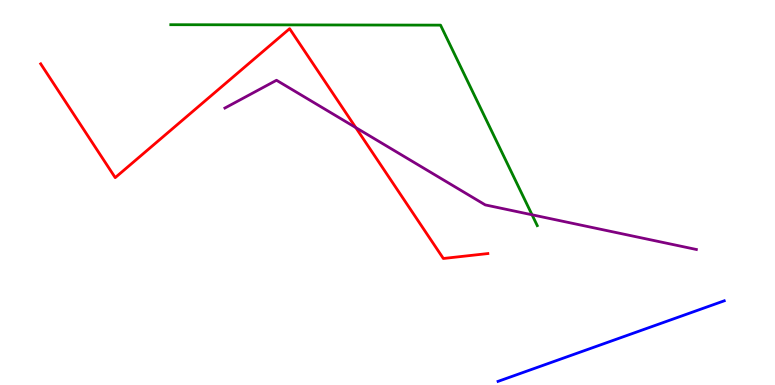[{'lines': ['blue', 'red'], 'intersections': []}, {'lines': ['green', 'red'], 'intersections': []}, {'lines': ['purple', 'red'], 'intersections': [{'x': 4.59, 'y': 6.69}]}, {'lines': ['blue', 'green'], 'intersections': []}, {'lines': ['blue', 'purple'], 'intersections': []}, {'lines': ['green', 'purple'], 'intersections': [{'x': 6.86, 'y': 4.42}]}]